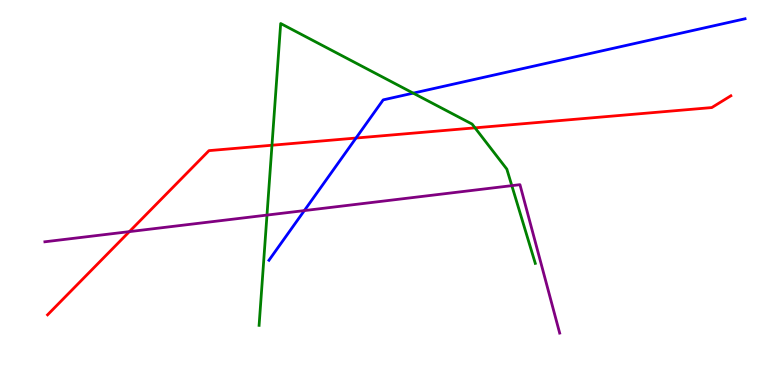[{'lines': ['blue', 'red'], 'intersections': [{'x': 4.59, 'y': 6.41}]}, {'lines': ['green', 'red'], 'intersections': [{'x': 3.51, 'y': 6.23}, {'x': 6.13, 'y': 6.68}]}, {'lines': ['purple', 'red'], 'intersections': [{'x': 1.67, 'y': 3.98}]}, {'lines': ['blue', 'green'], 'intersections': [{'x': 5.33, 'y': 7.58}]}, {'lines': ['blue', 'purple'], 'intersections': [{'x': 3.93, 'y': 4.53}]}, {'lines': ['green', 'purple'], 'intersections': [{'x': 3.44, 'y': 4.41}, {'x': 6.6, 'y': 5.18}]}]